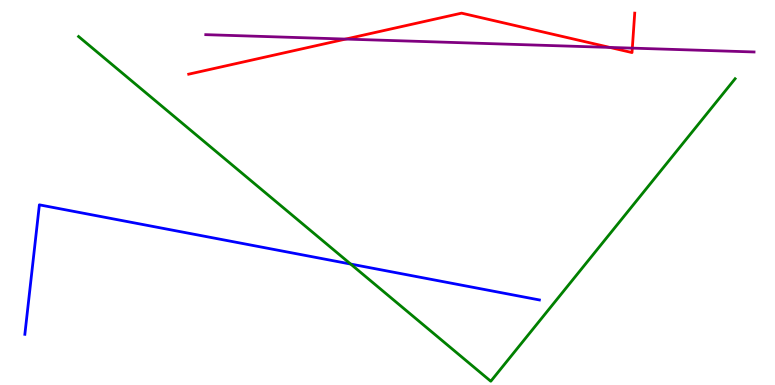[{'lines': ['blue', 'red'], 'intersections': []}, {'lines': ['green', 'red'], 'intersections': []}, {'lines': ['purple', 'red'], 'intersections': [{'x': 4.46, 'y': 8.99}, {'x': 7.87, 'y': 8.77}, {'x': 8.16, 'y': 8.75}]}, {'lines': ['blue', 'green'], 'intersections': [{'x': 4.52, 'y': 3.14}]}, {'lines': ['blue', 'purple'], 'intersections': []}, {'lines': ['green', 'purple'], 'intersections': []}]